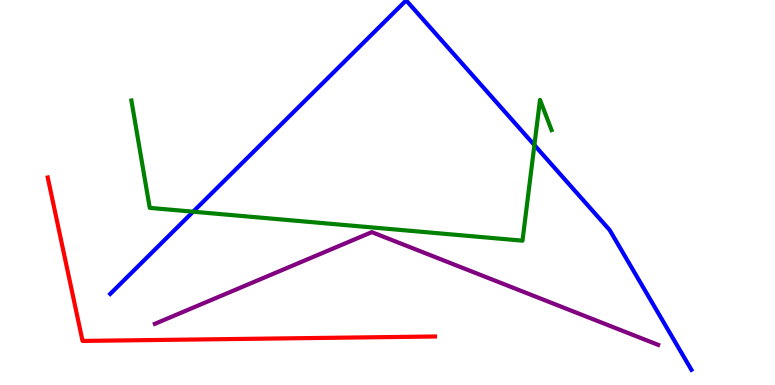[{'lines': ['blue', 'red'], 'intersections': []}, {'lines': ['green', 'red'], 'intersections': []}, {'lines': ['purple', 'red'], 'intersections': []}, {'lines': ['blue', 'green'], 'intersections': [{'x': 2.49, 'y': 4.5}, {'x': 6.9, 'y': 6.23}]}, {'lines': ['blue', 'purple'], 'intersections': []}, {'lines': ['green', 'purple'], 'intersections': []}]